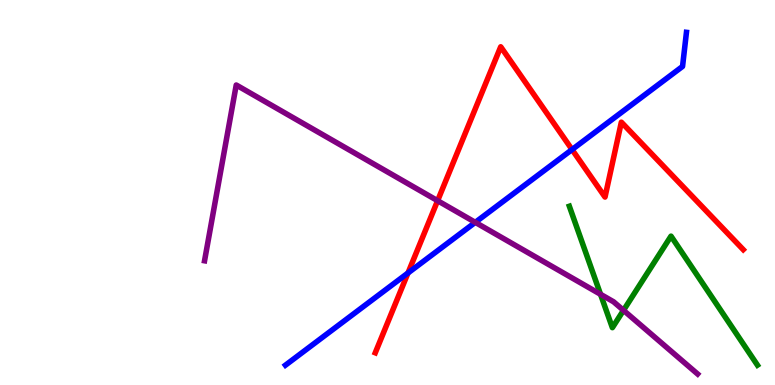[{'lines': ['blue', 'red'], 'intersections': [{'x': 5.26, 'y': 2.91}, {'x': 7.38, 'y': 6.12}]}, {'lines': ['green', 'red'], 'intersections': []}, {'lines': ['purple', 'red'], 'intersections': [{'x': 5.65, 'y': 4.79}]}, {'lines': ['blue', 'green'], 'intersections': []}, {'lines': ['blue', 'purple'], 'intersections': [{'x': 6.13, 'y': 4.22}]}, {'lines': ['green', 'purple'], 'intersections': [{'x': 7.75, 'y': 2.36}, {'x': 8.05, 'y': 1.94}]}]